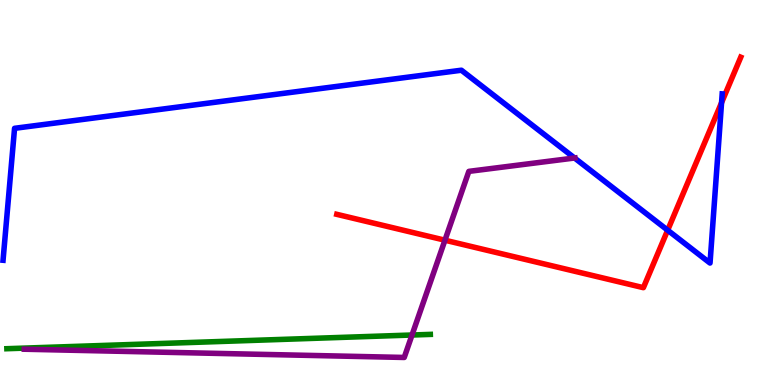[{'lines': ['blue', 'red'], 'intersections': [{'x': 8.62, 'y': 4.02}, {'x': 9.31, 'y': 7.33}]}, {'lines': ['green', 'red'], 'intersections': []}, {'lines': ['purple', 'red'], 'intersections': [{'x': 5.74, 'y': 3.76}]}, {'lines': ['blue', 'green'], 'intersections': []}, {'lines': ['blue', 'purple'], 'intersections': [{'x': 7.41, 'y': 5.9}]}, {'lines': ['green', 'purple'], 'intersections': [{'x': 5.32, 'y': 1.3}]}]